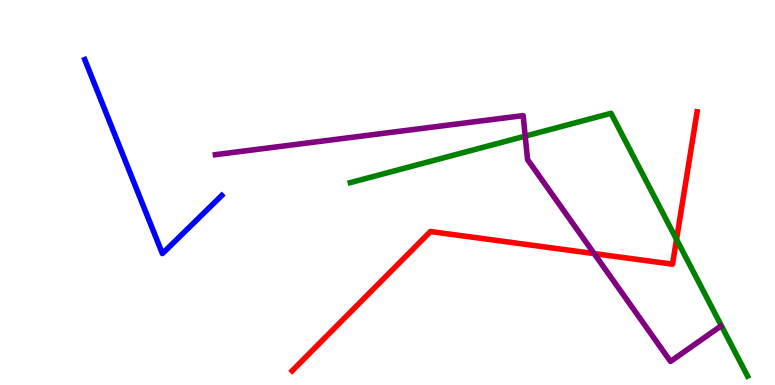[{'lines': ['blue', 'red'], 'intersections': []}, {'lines': ['green', 'red'], 'intersections': [{'x': 8.73, 'y': 3.78}]}, {'lines': ['purple', 'red'], 'intersections': [{'x': 7.67, 'y': 3.41}]}, {'lines': ['blue', 'green'], 'intersections': []}, {'lines': ['blue', 'purple'], 'intersections': []}, {'lines': ['green', 'purple'], 'intersections': [{'x': 6.78, 'y': 6.46}]}]